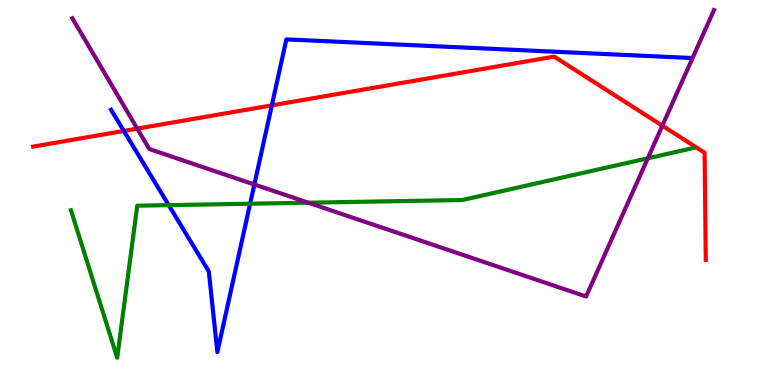[{'lines': ['blue', 'red'], 'intersections': [{'x': 1.6, 'y': 6.6}, {'x': 3.51, 'y': 7.26}]}, {'lines': ['green', 'red'], 'intersections': []}, {'lines': ['purple', 'red'], 'intersections': [{'x': 1.77, 'y': 6.66}, {'x': 8.55, 'y': 6.74}]}, {'lines': ['blue', 'green'], 'intersections': [{'x': 2.18, 'y': 4.67}, {'x': 3.23, 'y': 4.71}]}, {'lines': ['blue', 'purple'], 'intersections': [{'x': 3.28, 'y': 5.21}]}, {'lines': ['green', 'purple'], 'intersections': [{'x': 3.98, 'y': 4.73}, {'x': 8.36, 'y': 5.89}]}]